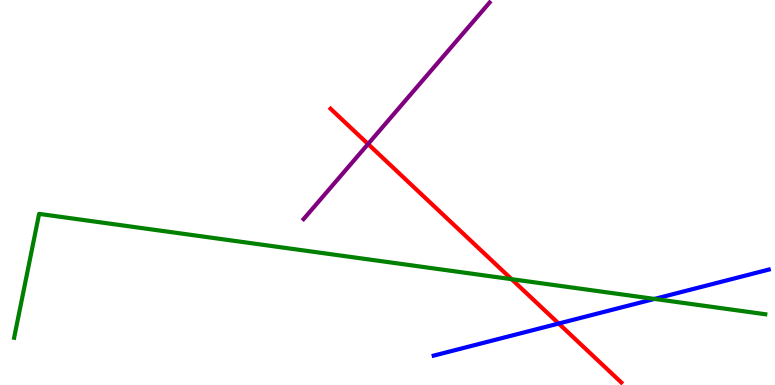[{'lines': ['blue', 'red'], 'intersections': [{'x': 7.21, 'y': 1.6}]}, {'lines': ['green', 'red'], 'intersections': [{'x': 6.6, 'y': 2.75}]}, {'lines': ['purple', 'red'], 'intersections': [{'x': 4.75, 'y': 6.26}]}, {'lines': ['blue', 'green'], 'intersections': [{'x': 8.45, 'y': 2.24}]}, {'lines': ['blue', 'purple'], 'intersections': []}, {'lines': ['green', 'purple'], 'intersections': []}]